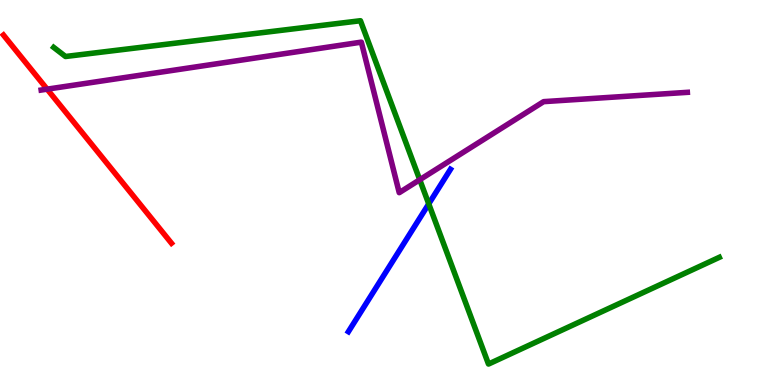[{'lines': ['blue', 'red'], 'intersections': []}, {'lines': ['green', 'red'], 'intersections': []}, {'lines': ['purple', 'red'], 'intersections': [{'x': 0.608, 'y': 7.68}]}, {'lines': ['blue', 'green'], 'intersections': [{'x': 5.53, 'y': 4.7}]}, {'lines': ['blue', 'purple'], 'intersections': []}, {'lines': ['green', 'purple'], 'intersections': [{'x': 5.42, 'y': 5.33}]}]